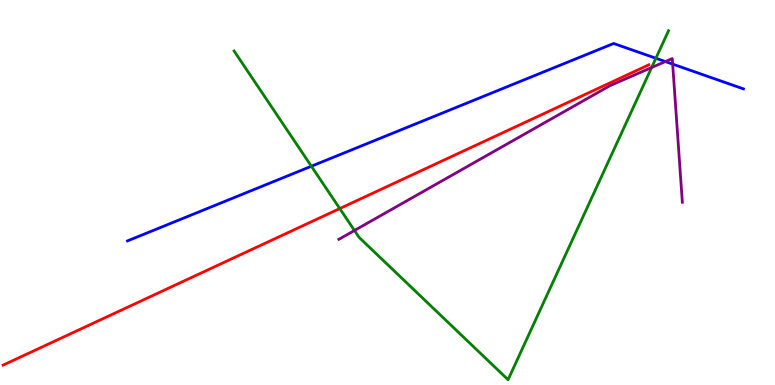[{'lines': ['blue', 'red'], 'intersections': []}, {'lines': ['green', 'red'], 'intersections': [{'x': 4.38, 'y': 4.58}]}, {'lines': ['purple', 'red'], 'intersections': []}, {'lines': ['blue', 'green'], 'intersections': [{'x': 4.02, 'y': 5.68}, {'x': 8.46, 'y': 8.49}]}, {'lines': ['blue', 'purple'], 'intersections': [{'x': 8.59, 'y': 8.4}, {'x': 8.68, 'y': 8.33}]}, {'lines': ['green', 'purple'], 'intersections': [{'x': 4.57, 'y': 4.01}, {'x': 8.41, 'y': 8.25}]}]